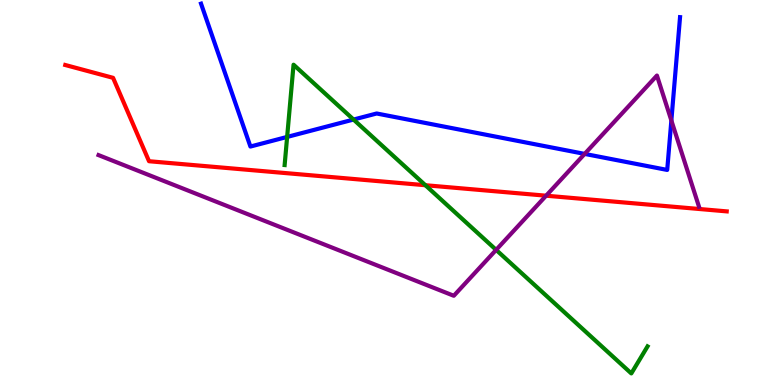[{'lines': ['blue', 'red'], 'intersections': []}, {'lines': ['green', 'red'], 'intersections': [{'x': 5.49, 'y': 5.19}]}, {'lines': ['purple', 'red'], 'intersections': [{'x': 7.05, 'y': 4.92}]}, {'lines': ['blue', 'green'], 'intersections': [{'x': 3.7, 'y': 6.44}, {'x': 4.56, 'y': 6.89}]}, {'lines': ['blue', 'purple'], 'intersections': [{'x': 7.54, 'y': 6.0}, {'x': 8.66, 'y': 6.87}]}, {'lines': ['green', 'purple'], 'intersections': [{'x': 6.4, 'y': 3.51}]}]